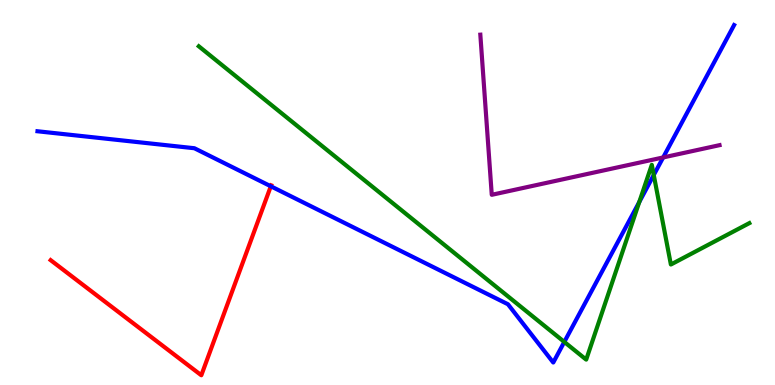[{'lines': ['blue', 'red'], 'intersections': [{'x': 3.49, 'y': 5.16}]}, {'lines': ['green', 'red'], 'intersections': []}, {'lines': ['purple', 'red'], 'intersections': []}, {'lines': ['blue', 'green'], 'intersections': [{'x': 7.28, 'y': 1.12}, {'x': 8.25, 'y': 4.75}, {'x': 8.44, 'y': 5.45}]}, {'lines': ['blue', 'purple'], 'intersections': [{'x': 8.56, 'y': 5.91}]}, {'lines': ['green', 'purple'], 'intersections': []}]